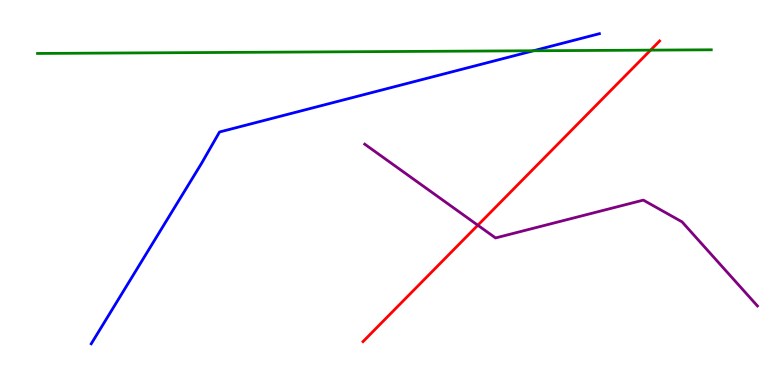[{'lines': ['blue', 'red'], 'intersections': []}, {'lines': ['green', 'red'], 'intersections': [{'x': 8.39, 'y': 8.7}]}, {'lines': ['purple', 'red'], 'intersections': [{'x': 6.17, 'y': 4.15}]}, {'lines': ['blue', 'green'], 'intersections': [{'x': 6.88, 'y': 8.68}]}, {'lines': ['blue', 'purple'], 'intersections': []}, {'lines': ['green', 'purple'], 'intersections': []}]